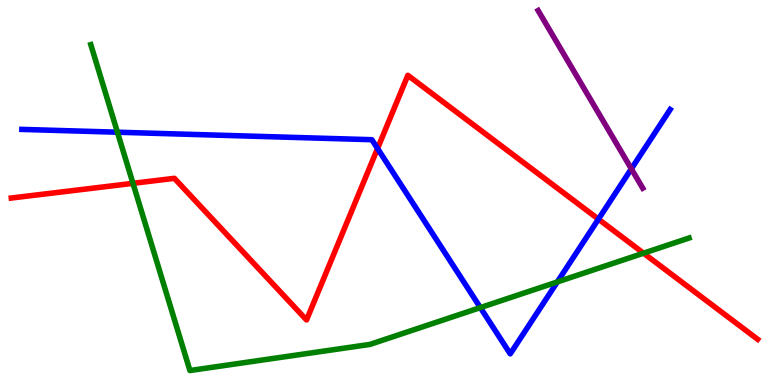[{'lines': ['blue', 'red'], 'intersections': [{'x': 4.87, 'y': 6.14}, {'x': 7.72, 'y': 4.31}]}, {'lines': ['green', 'red'], 'intersections': [{'x': 1.72, 'y': 5.24}, {'x': 8.3, 'y': 3.42}]}, {'lines': ['purple', 'red'], 'intersections': []}, {'lines': ['blue', 'green'], 'intersections': [{'x': 1.52, 'y': 6.57}, {'x': 6.2, 'y': 2.01}, {'x': 7.19, 'y': 2.68}]}, {'lines': ['blue', 'purple'], 'intersections': [{'x': 8.15, 'y': 5.61}]}, {'lines': ['green', 'purple'], 'intersections': []}]